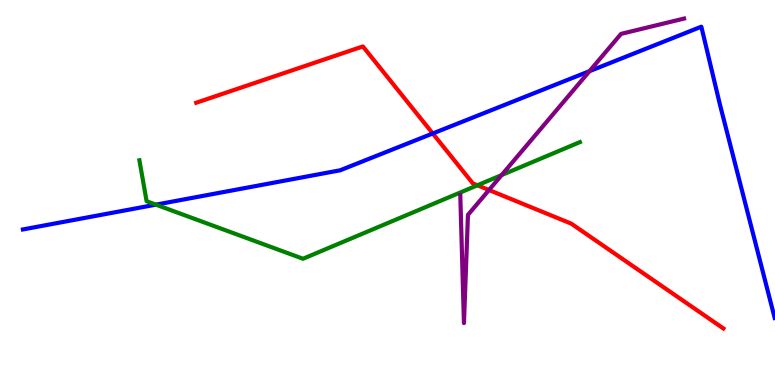[{'lines': ['blue', 'red'], 'intersections': [{'x': 5.58, 'y': 6.53}]}, {'lines': ['green', 'red'], 'intersections': [{'x': 6.16, 'y': 5.19}]}, {'lines': ['purple', 'red'], 'intersections': [{'x': 6.31, 'y': 5.06}]}, {'lines': ['blue', 'green'], 'intersections': [{'x': 2.01, 'y': 4.68}]}, {'lines': ['blue', 'purple'], 'intersections': [{'x': 7.61, 'y': 8.15}]}, {'lines': ['green', 'purple'], 'intersections': [{'x': 6.47, 'y': 5.45}]}]